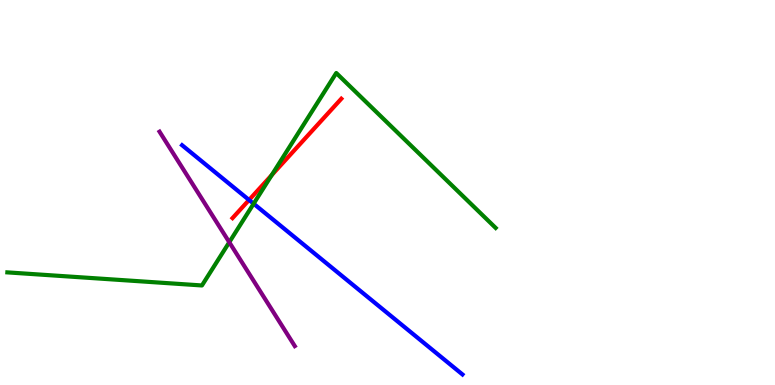[{'lines': ['blue', 'red'], 'intersections': [{'x': 3.21, 'y': 4.81}]}, {'lines': ['green', 'red'], 'intersections': [{'x': 3.51, 'y': 5.45}]}, {'lines': ['purple', 'red'], 'intersections': []}, {'lines': ['blue', 'green'], 'intersections': [{'x': 3.27, 'y': 4.71}]}, {'lines': ['blue', 'purple'], 'intersections': []}, {'lines': ['green', 'purple'], 'intersections': [{'x': 2.96, 'y': 3.71}]}]